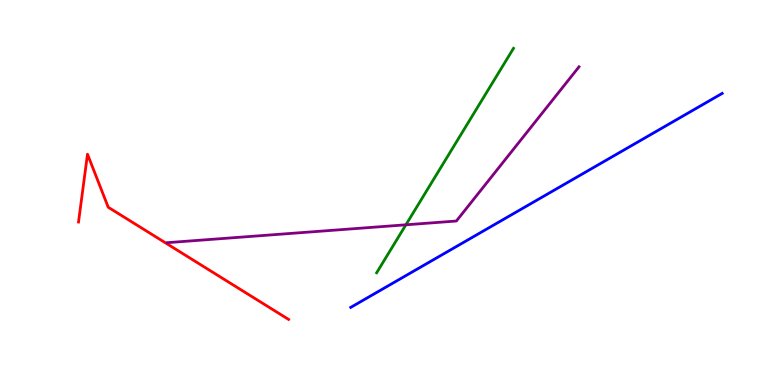[{'lines': ['blue', 'red'], 'intersections': []}, {'lines': ['green', 'red'], 'intersections': []}, {'lines': ['purple', 'red'], 'intersections': []}, {'lines': ['blue', 'green'], 'intersections': []}, {'lines': ['blue', 'purple'], 'intersections': []}, {'lines': ['green', 'purple'], 'intersections': [{'x': 5.24, 'y': 4.16}]}]